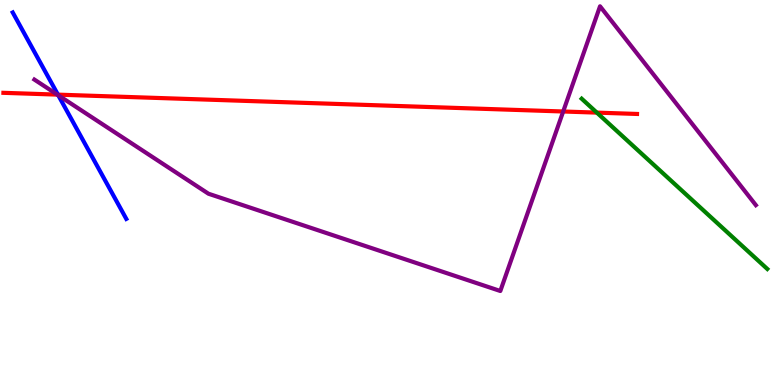[{'lines': ['blue', 'red'], 'intersections': [{'x': 0.747, 'y': 7.54}]}, {'lines': ['green', 'red'], 'intersections': [{'x': 7.7, 'y': 7.07}]}, {'lines': ['purple', 'red'], 'intersections': [{'x': 0.739, 'y': 7.54}, {'x': 7.27, 'y': 7.1}]}, {'lines': ['blue', 'green'], 'intersections': []}, {'lines': ['blue', 'purple'], 'intersections': [{'x': 0.752, 'y': 7.53}]}, {'lines': ['green', 'purple'], 'intersections': []}]